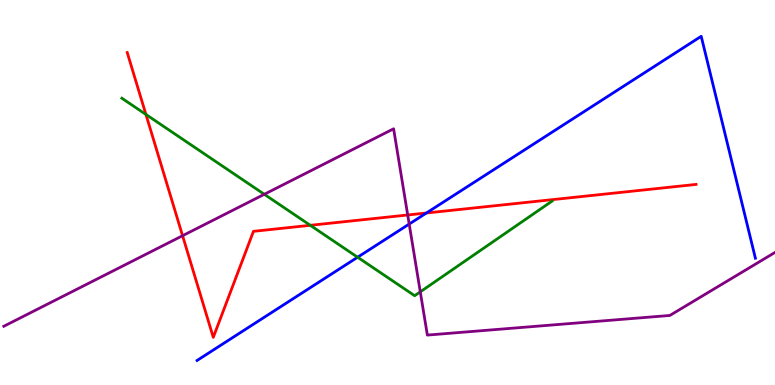[{'lines': ['blue', 'red'], 'intersections': [{'x': 5.5, 'y': 4.47}]}, {'lines': ['green', 'red'], 'intersections': [{'x': 1.88, 'y': 7.03}, {'x': 4.0, 'y': 4.15}]}, {'lines': ['purple', 'red'], 'intersections': [{'x': 2.36, 'y': 3.88}, {'x': 5.26, 'y': 4.42}]}, {'lines': ['blue', 'green'], 'intersections': [{'x': 4.61, 'y': 3.32}]}, {'lines': ['blue', 'purple'], 'intersections': [{'x': 5.28, 'y': 4.18}]}, {'lines': ['green', 'purple'], 'intersections': [{'x': 3.41, 'y': 4.95}, {'x': 5.42, 'y': 2.42}]}]